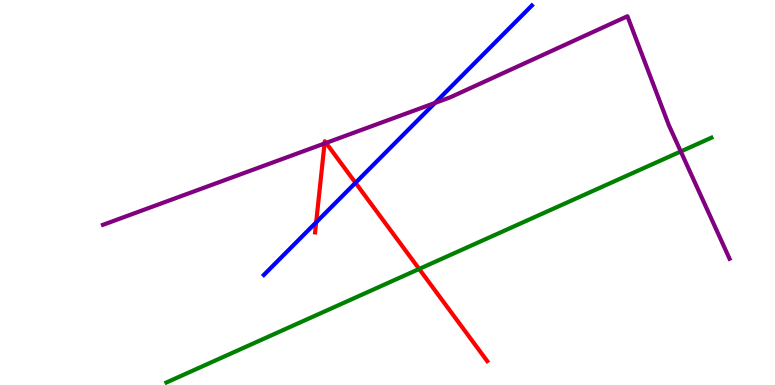[{'lines': ['blue', 'red'], 'intersections': [{'x': 4.08, 'y': 4.23}, {'x': 4.59, 'y': 5.25}]}, {'lines': ['green', 'red'], 'intersections': [{'x': 5.41, 'y': 3.01}]}, {'lines': ['purple', 'red'], 'intersections': [{'x': 4.19, 'y': 6.27}, {'x': 4.21, 'y': 6.29}]}, {'lines': ['blue', 'green'], 'intersections': []}, {'lines': ['blue', 'purple'], 'intersections': [{'x': 5.61, 'y': 7.33}]}, {'lines': ['green', 'purple'], 'intersections': [{'x': 8.78, 'y': 6.07}]}]